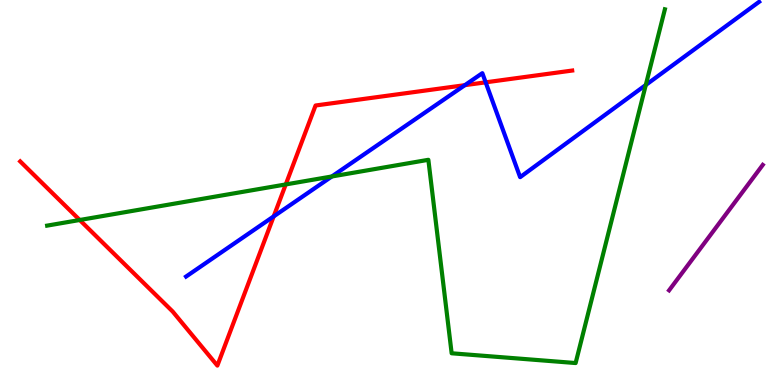[{'lines': ['blue', 'red'], 'intersections': [{'x': 3.53, 'y': 4.38}, {'x': 6.0, 'y': 7.79}, {'x': 6.27, 'y': 7.86}]}, {'lines': ['green', 'red'], 'intersections': [{'x': 1.03, 'y': 4.29}, {'x': 3.69, 'y': 5.21}]}, {'lines': ['purple', 'red'], 'intersections': []}, {'lines': ['blue', 'green'], 'intersections': [{'x': 4.28, 'y': 5.42}, {'x': 8.33, 'y': 7.79}]}, {'lines': ['blue', 'purple'], 'intersections': []}, {'lines': ['green', 'purple'], 'intersections': []}]